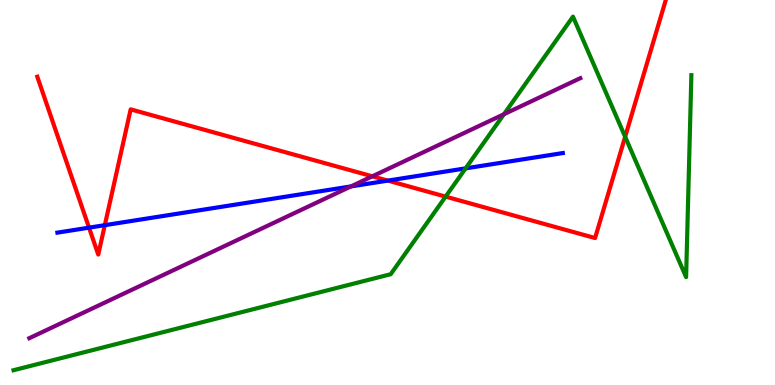[{'lines': ['blue', 'red'], 'intersections': [{'x': 1.15, 'y': 4.09}, {'x': 1.35, 'y': 4.15}, {'x': 5.0, 'y': 5.31}]}, {'lines': ['green', 'red'], 'intersections': [{'x': 5.75, 'y': 4.89}, {'x': 8.07, 'y': 6.45}]}, {'lines': ['purple', 'red'], 'intersections': [{'x': 4.8, 'y': 5.42}]}, {'lines': ['blue', 'green'], 'intersections': [{'x': 6.01, 'y': 5.63}]}, {'lines': ['blue', 'purple'], 'intersections': [{'x': 4.53, 'y': 5.16}]}, {'lines': ['green', 'purple'], 'intersections': [{'x': 6.5, 'y': 7.03}]}]